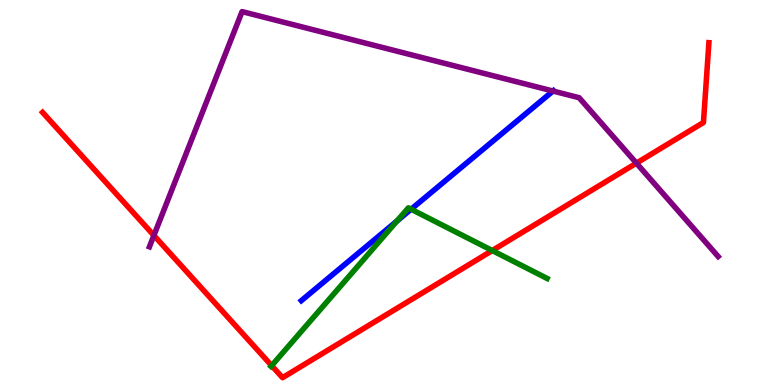[{'lines': ['blue', 'red'], 'intersections': []}, {'lines': ['green', 'red'], 'intersections': [{'x': 3.51, 'y': 0.503}, {'x': 6.35, 'y': 3.49}]}, {'lines': ['purple', 'red'], 'intersections': [{'x': 1.99, 'y': 3.88}, {'x': 8.21, 'y': 5.76}]}, {'lines': ['blue', 'green'], 'intersections': [{'x': 5.12, 'y': 4.26}, {'x': 5.3, 'y': 4.57}]}, {'lines': ['blue', 'purple'], 'intersections': [{'x': 7.14, 'y': 7.64}]}, {'lines': ['green', 'purple'], 'intersections': []}]